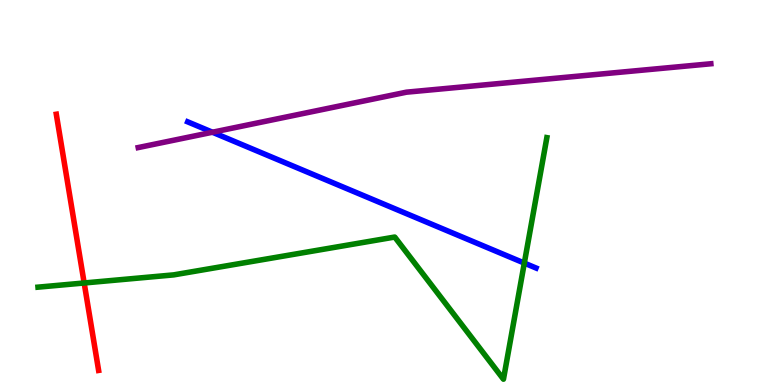[{'lines': ['blue', 'red'], 'intersections': []}, {'lines': ['green', 'red'], 'intersections': [{'x': 1.09, 'y': 2.65}]}, {'lines': ['purple', 'red'], 'intersections': []}, {'lines': ['blue', 'green'], 'intersections': [{'x': 6.77, 'y': 3.17}]}, {'lines': ['blue', 'purple'], 'intersections': [{'x': 2.74, 'y': 6.57}]}, {'lines': ['green', 'purple'], 'intersections': []}]